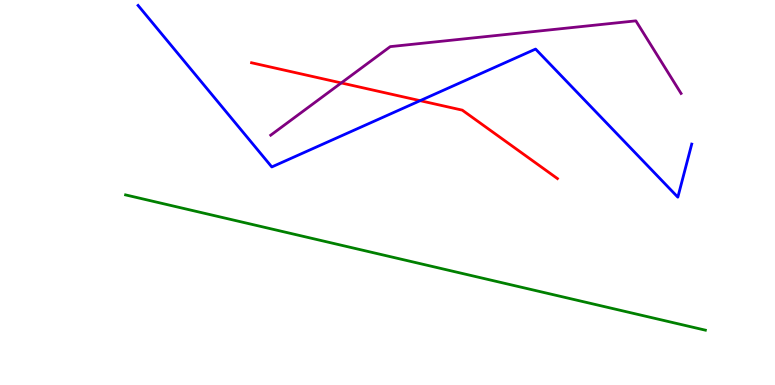[{'lines': ['blue', 'red'], 'intersections': [{'x': 5.42, 'y': 7.39}]}, {'lines': ['green', 'red'], 'intersections': []}, {'lines': ['purple', 'red'], 'intersections': [{'x': 4.4, 'y': 7.85}]}, {'lines': ['blue', 'green'], 'intersections': []}, {'lines': ['blue', 'purple'], 'intersections': []}, {'lines': ['green', 'purple'], 'intersections': []}]